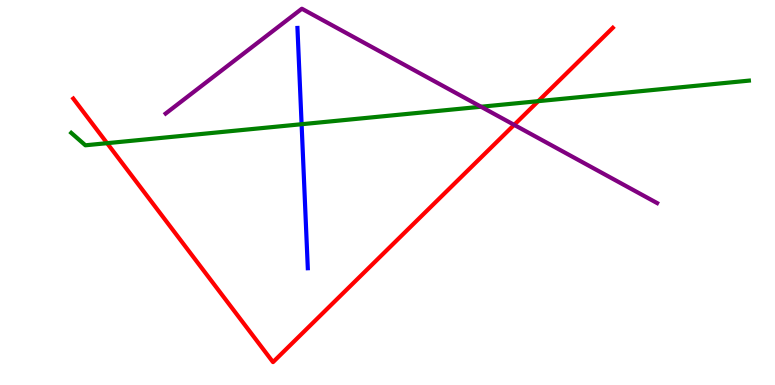[{'lines': ['blue', 'red'], 'intersections': []}, {'lines': ['green', 'red'], 'intersections': [{'x': 1.38, 'y': 6.28}, {'x': 6.95, 'y': 7.37}]}, {'lines': ['purple', 'red'], 'intersections': [{'x': 6.63, 'y': 6.76}]}, {'lines': ['blue', 'green'], 'intersections': [{'x': 3.89, 'y': 6.77}]}, {'lines': ['blue', 'purple'], 'intersections': []}, {'lines': ['green', 'purple'], 'intersections': [{'x': 6.21, 'y': 7.23}]}]